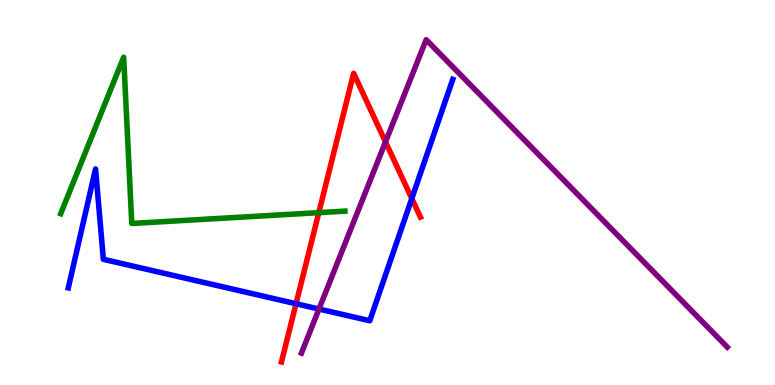[{'lines': ['blue', 'red'], 'intersections': [{'x': 3.82, 'y': 2.11}, {'x': 5.31, 'y': 4.84}]}, {'lines': ['green', 'red'], 'intersections': [{'x': 4.11, 'y': 4.48}]}, {'lines': ['purple', 'red'], 'intersections': [{'x': 4.97, 'y': 6.31}]}, {'lines': ['blue', 'green'], 'intersections': []}, {'lines': ['blue', 'purple'], 'intersections': [{'x': 4.12, 'y': 1.97}]}, {'lines': ['green', 'purple'], 'intersections': []}]